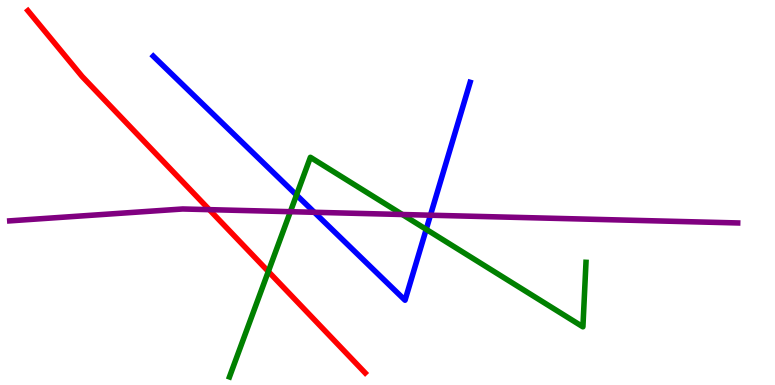[{'lines': ['blue', 'red'], 'intersections': []}, {'lines': ['green', 'red'], 'intersections': [{'x': 3.46, 'y': 2.95}]}, {'lines': ['purple', 'red'], 'intersections': [{'x': 2.7, 'y': 4.55}]}, {'lines': ['blue', 'green'], 'intersections': [{'x': 3.83, 'y': 4.93}, {'x': 5.5, 'y': 4.04}]}, {'lines': ['blue', 'purple'], 'intersections': [{'x': 4.06, 'y': 4.49}, {'x': 5.55, 'y': 4.41}]}, {'lines': ['green', 'purple'], 'intersections': [{'x': 3.75, 'y': 4.5}, {'x': 5.19, 'y': 4.43}]}]